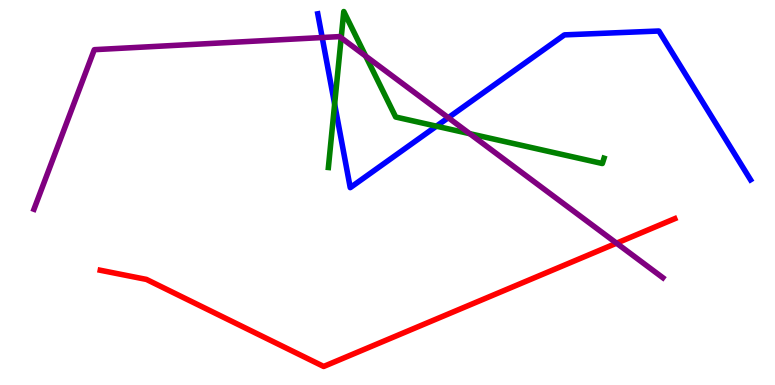[{'lines': ['blue', 'red'], 'intersections': []}, {'lines': ['green', 'red'], 'intersections': []}, {'lines': ['purple', 'red'], 'intersections': [{'x': 7.96, 'y': 3.68}]}, {'lines': ['blue', 'green'], 'intersections': [{'x': 4.32, 'y': 7.3}, {'x': 5.63, 'y': 6.72}]}, {'lines': ['blue', 'purple'], 'intersections': [{'x': 4.16, 'y': 9.03}, {'x': 5.78, 'y': 6.94}]}, {'lines': ['green', 'purple'], 'intersections': [{'x': 4.4, 'y': 9.02}, {'x': 4.72, 'y': 8.54}, {'x': 6.06, 'y': 6.53}]}]